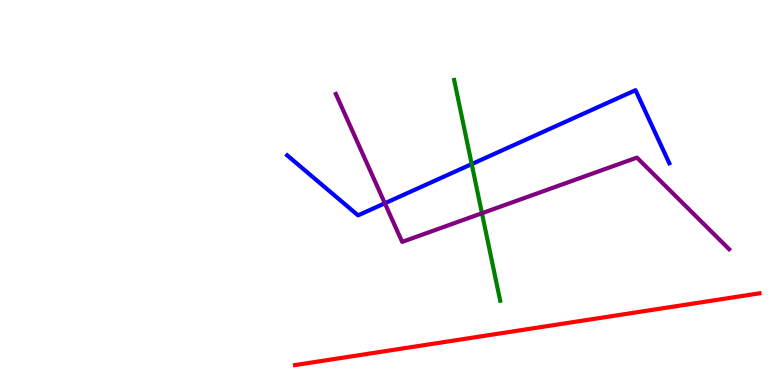[{'lines': ['blue', 'red'], 'intersections': []}, {'lines': ['green', 'red'], 'intersections': []}, {'lines': ['purple', 'red'], 'intersections': []}, {'lines': ['blue', 'green'], 'intersections': [{'x': 6.09, 'y': 5.74}]}, {'lines': ['blue', 'purple'], 'intersections': [{'x': 4.97, 'y': 4.72}]}, {'lines': ['green', 'purple'], 'intersections': [{'x': 6.22, 'y': 4.46}]}]